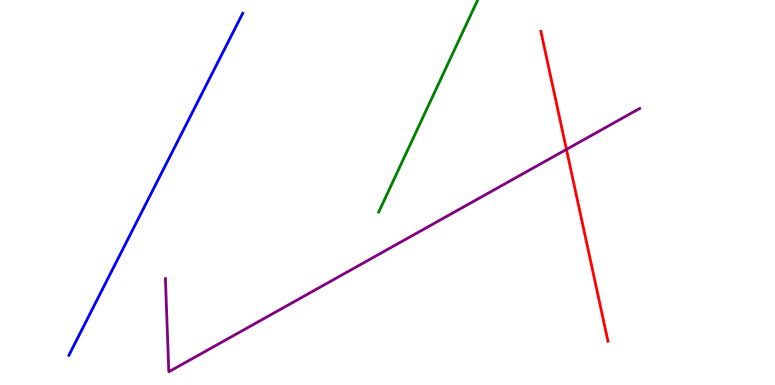[{'lines': ['blue', 'red'], 'intersections': []}, {'lines': ['green', 'red'], 'intersections': []}, {'lines': ['purple', 'red'], 'intersections': [{'x': 7.31, 'y': 6.12}]}, {'lines': ['blue', 'green'], 'intersections': []}, {'lines': ['blue', 'purple'], 'intersections': []}, {'lines': ['green', 'purple'], 'intersections': []}]